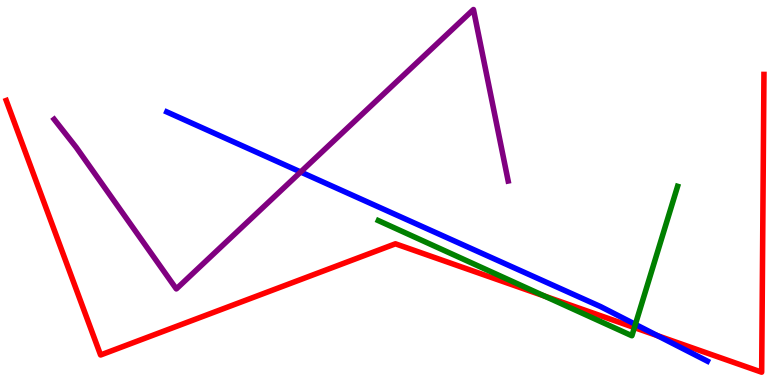[{'lines': ['blue', 'red'], 'intersections': [{'x': 8.48, 'y': 1.28}]}, {'lines': ['green', 'red'], 'intersections': [{'x': 7.03, 'y': 2.31}, {'x': 8.19, 'y': 1.49}]}, {'lines': ['purple', 'red'], 'intersections': []}, {'lines': ['blue', 'green'], 'intersections': [{'x': 8.2, 'y': 1.57}]}, {'lines': ['blue', 'purple'], 'intersections': [{'x': 3.88, 'y': 5.53}]}, {'lines': ['green', 'purple'], 'intersections': []}]